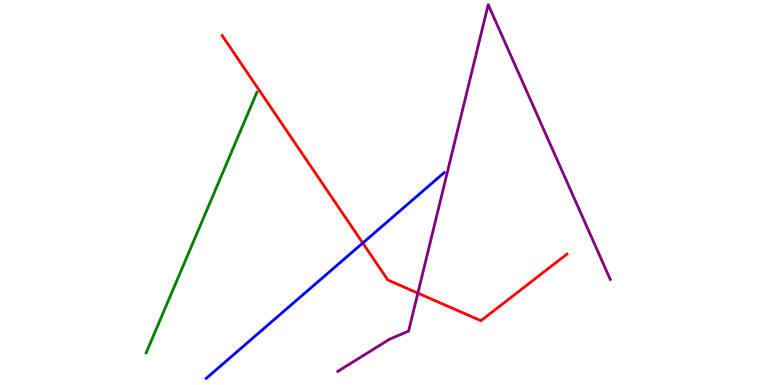[{'lines': ['blue', 'red'], 'intersections': [{'x': 4.68, 'y': 3.69}]}, {'lines': ['green', 'red'], 'intersections': []}, {'lines': ['purple', 'red'], 'intersections': [{'x': 5.39, 'y': 2.39}]}, {'lines': ['blue', 'green'], 'intersections': []}, {'lines': ['blue', 'purple'], 'intersections': []}, {'lines': ['green', 'purple'], 'intersections': []}]